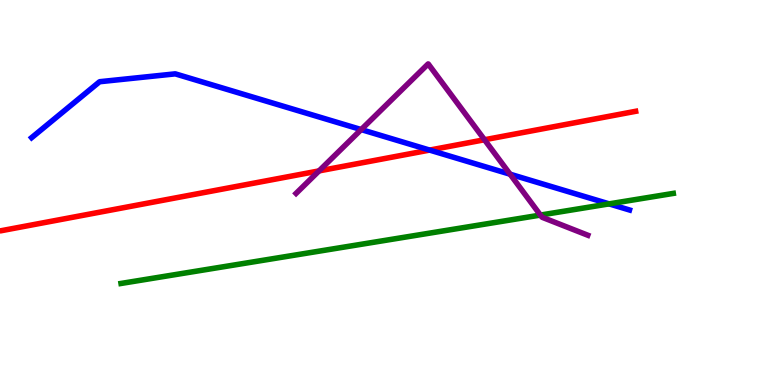[{'lines': ['blue', 'red'], 'intersections': [{'x': 5.54, 'y': 6.1}]}, {'lines': ['green', 'red'], 'intersections': []}, {'lines': ['purple', 'red'], 'intersections': [{'x': 4.12, 'y': 5.56}, {'x': 6.25, 'y': 6.37}]}, {'lines': ['blue', 'green'], 'intersections': [{'x': 7.86, 'y': 4.7}]}, {'lines': ['blue', 'purple'], 'intersections': [{'x': 4.66, 'y': 6.63}, {'x': 6.58, 'y': 5.48}]}, {'lines': ['green', 'purple'], 'intersections': [{'x': 6.97, 'y': 4.41}]}]